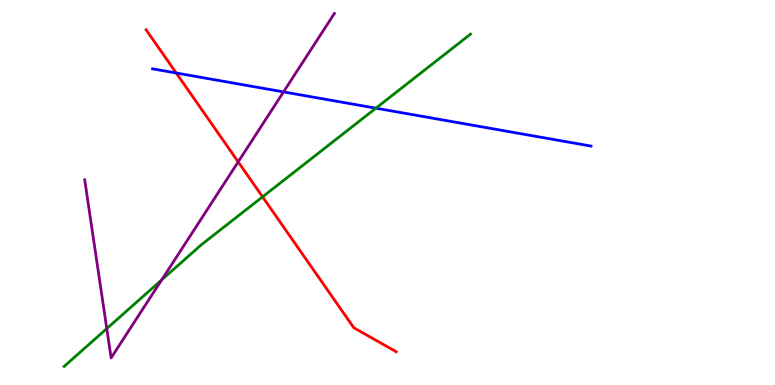[{'lines': ['blue', 'red'], 'intersections': [{'x': 2.27, 'y': 8.1}]}, {'lines': ['green', 'red'], 'intersections': [{'x': 3.39, 'y': 4.89}]}, {'lines': ['purple', 'red'], 'intersections': [{'x': 3.07, 'y': 5.8}]}, {'lines': ['blue', 'green'], 'intersections': [{'x': 4.85, 'y': 7.19}]}, {'lines': ['blue', 'purple'], 'intersections': [{'x': 3.66, 'y': 7.61}]}, {'lines': ['green', 'purple'], 'intersections': [{'x': 1.38, 'y': 1.46}, {'x': 2.09, 'y': 2.73}]}]